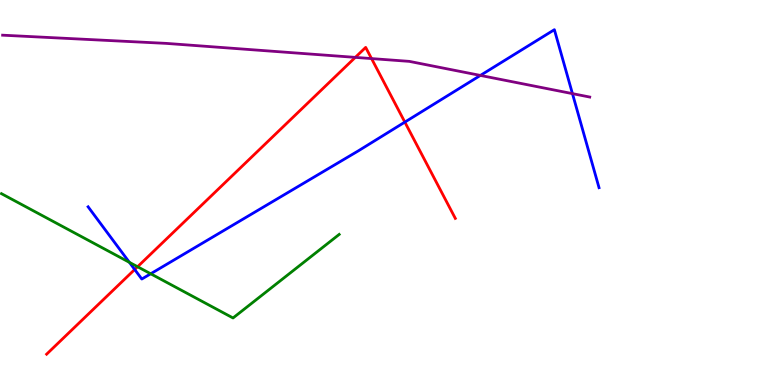[{'lines': ['blue', 'red'], 'intersections': [{'x': 1.74, 'y': 3.0}, {'x': 5.22, 'y': 6.83}]}, {'lines': ['green', 'red'], 'intersections': [{'x': 1.78, 'y': 3.07}]}, {'lines': ['purple', 'red'], 'intersections': [{'x': 4.58, 'y': 8.51}, {'x': 4.79, 'y': 8.48}]}, {'lines': ['blue', 'green'], 'intersections': [{'x': 1.67, 'y': 3.19}, {'x': 1.94, 'y': 2.89}]}, {'lines': ['blue', 'purple'], 'intersections': [{'x': 6.2, 'y': 8.04}, {'x': 7.39, 'y': 7.57}]}, {'lines': ['green', 'purple'], 'intersections': []}]